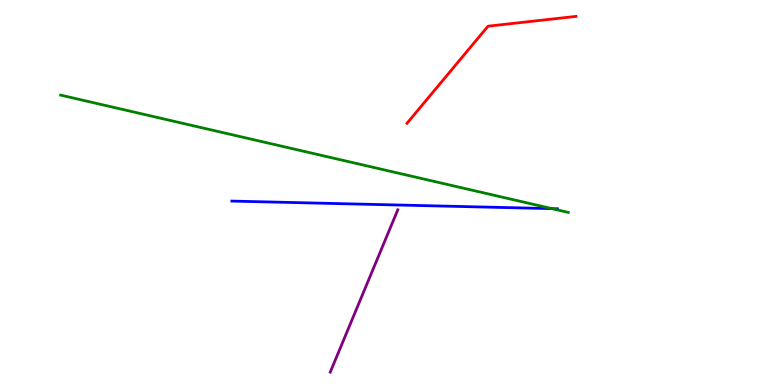[{'lines': ['blue', 'red'], 'intersections': []}, {'lines': ['green', 'red'], 'intersections': []}, {'lines': ['purple', 'red'], 'intersections': []}, {'lines': ['blue', 'green'], 'intersections': [{'x': 7.12, 'y': 4.58}]}, {'lines': ['blue', 'purple'], 'intersections': []}, {'lines': ['green', 'purple'], 'intersections': []}]